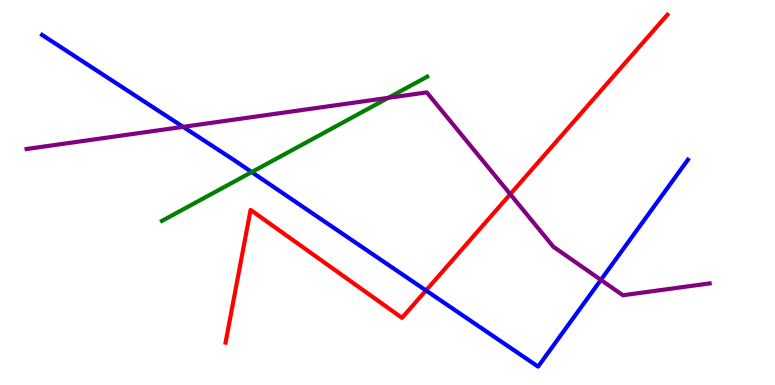[{'lines': ['blue', 'red'], 'intersections': [{'x': 5.5, 'y': 2.46}]}, {'lines': ['green', 'red'], 'intersections': []}, {'lines': ['purple', 'red'], 'intersections': [{'x': 6.58, 'y': 4.96}]}, {'lines': ['blue', 'green'], 'intersections': [{'x': 3.25, 'y': 5.53}]}, {'lines': ['blue', 'purple'], 'intersections': [{'x': 2.36, 'y': 6.71}, {'x': 7.75, 'y': 2.73}]}, {'lines': ['green', 'purple'], 'intersections': [{'x': 5.01, 'y': 7.46}]}]